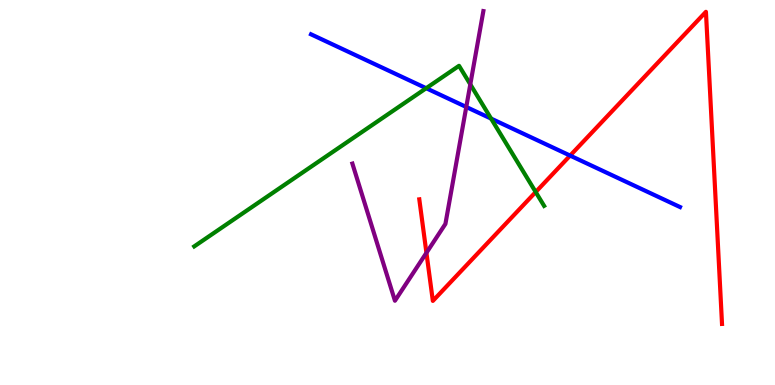[{'lines': ['blue', 'red'], 'intersections': [{'x': 7.36, 'y': 5.96}]}, {'lines': ['green', 'red'], 'intersections': [{'x': 6.91, 'y': 5.01}]}, {'lines': ['purple', 'red'], 'intersections': [{'x': 5.5, 'y': 3.43}]}, {'lines': ['blue', 'green'], 'intersections': [{'x': 5.5, 'y': 7.71}, {'x': 6.34, 'y': 6.92}]}, {'lines': ['blue', 'purple'], 'intersections': [{'x': 6.02, 'y': 7.22}]}, {'lines': ['green', 'purple'], 'intersections': [{'x': 6.07, 'y': 7.81}]}]